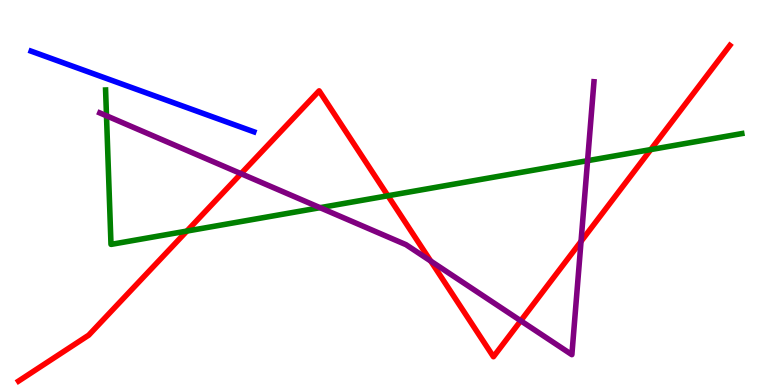[{'lines': ['blue', 'red'], 'intersections': []}, {'lines': ['green', 'red'], 'intersections': [{'x': 2.41, 'y': 4.0}, {'x': 5.01, 'y': 4.92}, {'x': 8.4, 'y': 6.11}]}, {'lines': ['purple', 'red'], 'intersections': [{'x': 3.11, 'y': 5.49}, {'x': 5.56, 'y': 3.22}, {'x': 6.72, 'y': 1.67}, {'x': 7.5, 'y': 3.73}]}, {'lines': ['blue', 'green'], 'intersections': []}, {'lines': ['blue', 'purple'], 'intersections': []}, {'lines': ['green', 'purple'], 'intersections': [{'x': 1.37, 'y': 6.99}, {'x': 4.13, 'y': 4.61}, {'x': 7.58, 'y': 5.83}]}]